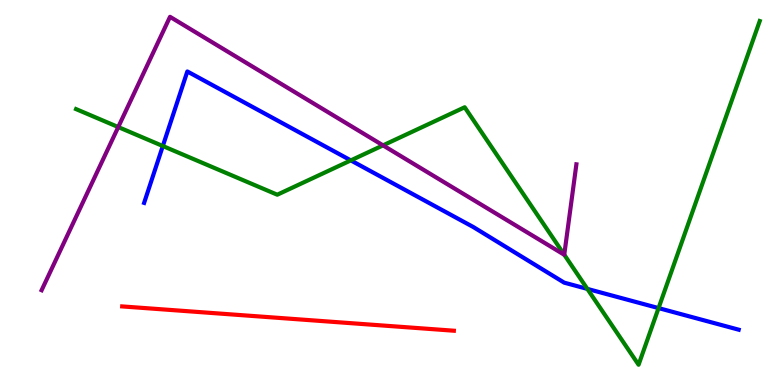[{'lines': ['blue', 'red'], 'intersections': []}, {'lines': ['green', 'red'], 'intersections': []}, {'lines': ['purple', 'red'], 'intersections': []}, {'lines': ['blue', 'green'], 'intersections': [{'x': 2.1, 'y': 6.21}, {'x': 4.53, 'y': 5.83}, {'x': 7.58, 'y': 2.5}, {'x': 8.5, 'y': 2.0}]}, {'lines': ['blue', 'purple'], 'intersections': []}, {'lines': ['green', 'purple'], 'intersections': [{'x': 1.53, 'y': 6.7}, {'x': 4.94, 'y': 6.22}, {'x': 7.28, 'y': 3.38}]}]